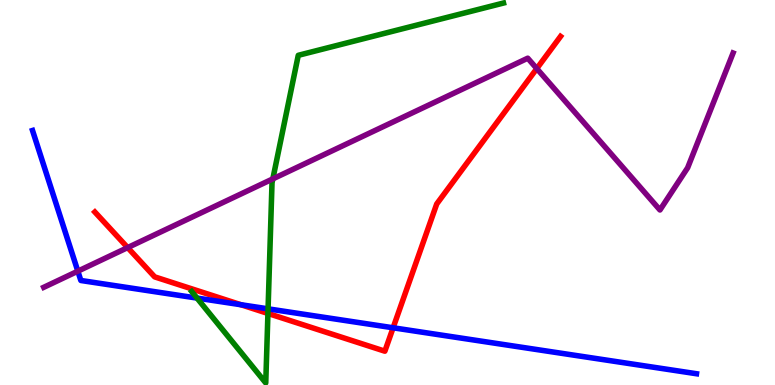[{'lines': ['blue', 'red'], 'intersections': [{'x': 3.11, 'y': 2.08}, {'x': 5.07, 'y': 1.49}]}, {'lines': ['green', 'red'], 'intersections': [{'x': 3.46, 'y': 1.86}]}, {'lines': ['purple', 'red'], 'intersections': [{'x': 1.65, 'y': 3.57}, {'x': 6.93, 'y': 8.22}]}, {'lines': ['blue', 'green'], 'intersections': [{'x': 2.54, 'y': 2.26}, {'x': 3.46, 'y': 1.98}]}, {'lines': ['blue', 'purple'], 'intersections': [{'x': 1.0, 'y': 2.96}]}, {'lines': ['green', 'purple'], 'intersections': [{'x': 3.52, 'y': 5.35}]}]